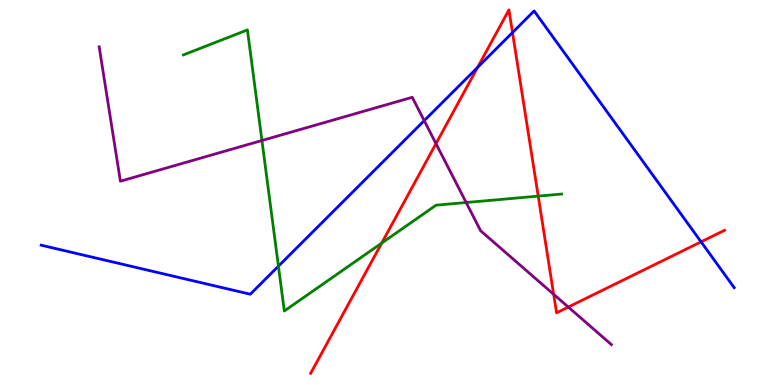[{'lines': ['blue', 'red'], 'intersections': [{'x': 6.16, 'y': 8.25}, {'x': 6.61, 'y': 9.15}, {'x': 9.05, 'y': 3.72}]}, {'lines': ['green', 'red'], 'intersections': [{'x': 4.93, 'y': 3.69}, {'x': 6.94, 'y': 4.91}]}, {'lines': ['purple', 'red'], 'intersections': [{'x': 5.63, 'y': 6.27}, {'x': 7.14, 'y': 2.36}, {'x': 7.33, 'y': 2.02}]}, {'lines': ['blue', 'green'], 'intersections': [{'x': 3.59, 'y': 3.09}]}, {'lines': ['blue', 'purple'], 'intersections': [{'x': 5.47, 'y': 6.87}]}, {'lines': ['green', 'purple'], 'intersections': [{'x': 3.38, 'y': 6.35}, {'x': 6.02, 'y': 4.74}]}]